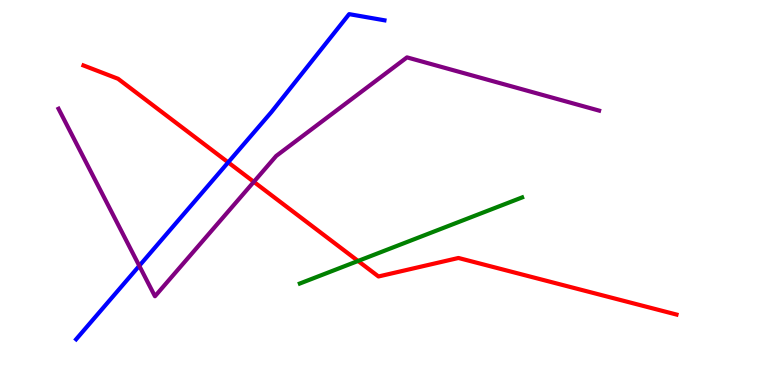[{'lines': ['blue', 'red'], 'intersections': [{'x': 2.94, 'y': 5.78}]}, {'lines': ['green', 'red'], 'intersections': [{'x': 4.62, 'y': 3.22}]}, {'lines': ['purple', 'red'], 'intersections': [{'x': 3.28, 'y': 5.28}]}, {'lines': ['blue', 'green'], 'intersections': []}, {'lines': ['blue', 'purple'], 'intersections': [{'x': 1.8, 'y': 3.1}]}, {'lines': ['green', 'purple'], 'intersections': []}]